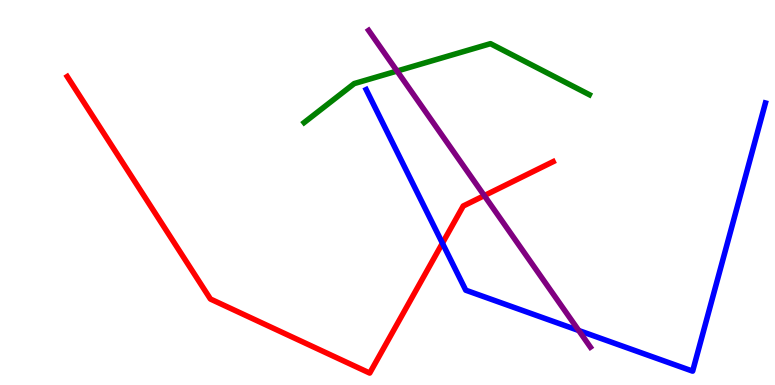[{'lines': ['blue', 'red'], 'intersections': [{'x': 5.71, 'y': 3.68}]}, {'lines': ['green', 'red'], 'intersections': []}, {'lines': ['purple', 'red'], 'intersections': [{'x': 6.25, 'y': 4.92}]}, {'lines': ['blue', 'green'], 'intersections': []}, {'lines': ['blue', 'purple'], 'intersections': [{'x': 7.47, 'y': 1.42}]}, {'lines': ['green', 'purple'], 'intersections': [{'x': 5.12, 'y': 8.15}]}]